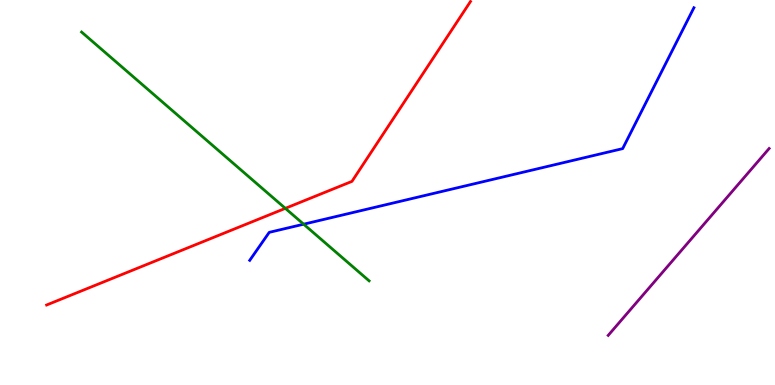[{'lines': ['blue', 'red'], 'intersections': []}, {'lines': ['green', 'red'], 'intersections': [{'x': 3.68, 'y': 4.59}]}, {'lines': ['purple', 'red'], 'intersections': []}, {'lines': ['blue', 'green'], 'intersections': [{'x': 3.92, 'y': 4.18}]}, {'lines': ['blue', 'purple'], 'intersections': []}, {'lines': ['green', 'purple'], 'intersections': []}]